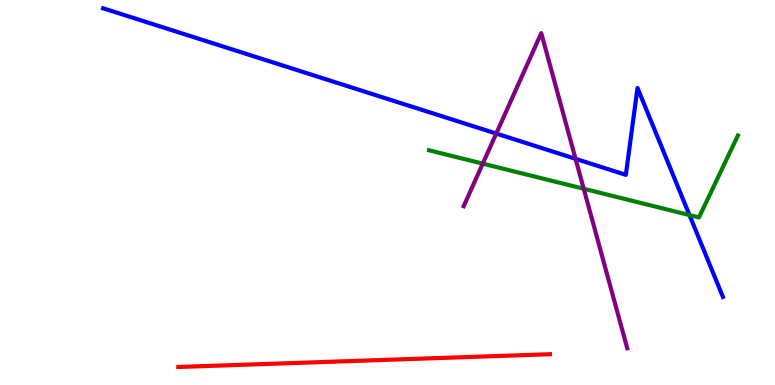[{'lines': ['blue', 'red'], 'intersections': []}, {'lines': ['green', 'red'], 'intersections': []}, {'lines': ['purple', 'red'], 'intersections': []}, {'lines': ['blue', 'green'], 'intersections': [{'x': 8.9, 'y': 4.41}]}, {'lines': ['blue', 'purple'], 'intersections': [{'x': 6.4, 'y': 6.53}, {'x': 7.43, 'y': 5.87}]}, {'lines': ['green', 'purple'], 'intersections': [{'x': 6.23, 'y': 5.75}, {'x': 7.53, 'y': 5.1}]}]